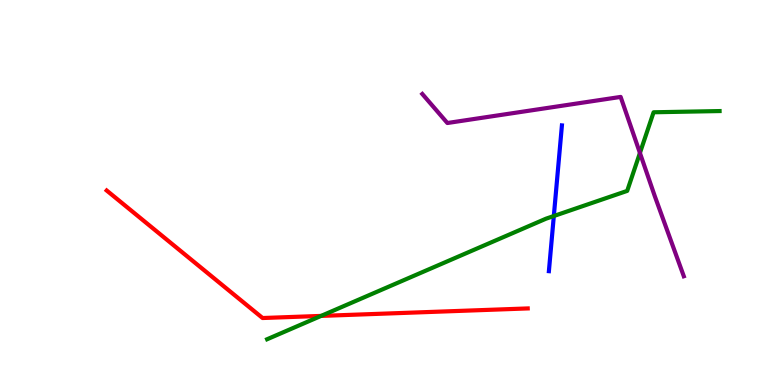[{'lines': ['blue', 'red'], 'intersections': []}, {'lines': ['green', 'red'], 'intersections': [{'x': 4.14, 'y': 1.79}]}, {'lines': ['purple', 'red'], 'intersections': []}, {'lines': ['blue', 'green'], 'intersections': [{'x': 7.15, 'y': 4.39}]}, {'lines': ['blue', 'purple'], 'intersections': []}, {'lines': ['green', 'purple'], 'intersections': [{'x': 8.26, 'y': 6.03}]}]